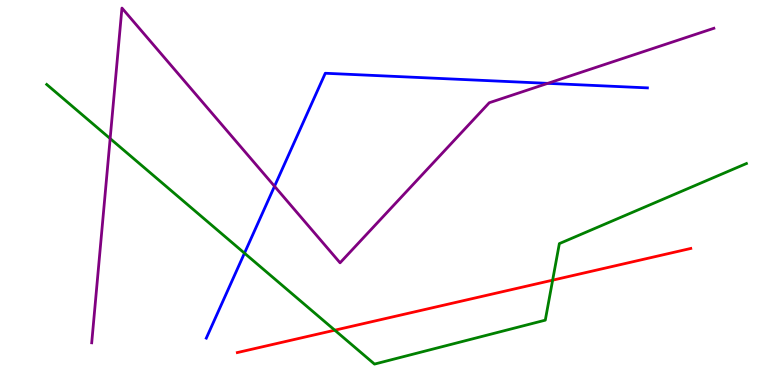[{'lines': ['blue', 'red'], 'intersections': []}, {'lines': ['green', 'red'], 'intersections': [{'x': 4.32, 'y': 1.42}, {'x': 7.13, 'y': 2.72}]}, {'lines': ['purple', 'red'], 'intersections': []}, {'lines': ['blue', 'green'], 'intersections': [{'x': 3.15, 'y': 3.42}]}, {'lines': ['blue', 'purple'], 'intersections': [{'x': 3.54, 'y': 5.16}, {'x': 7.07, 'y': 7.83}]}, {'lines': ['green', 'purple'], 'intersections': [{'x': 1.42, 'y': 6.4}]}]